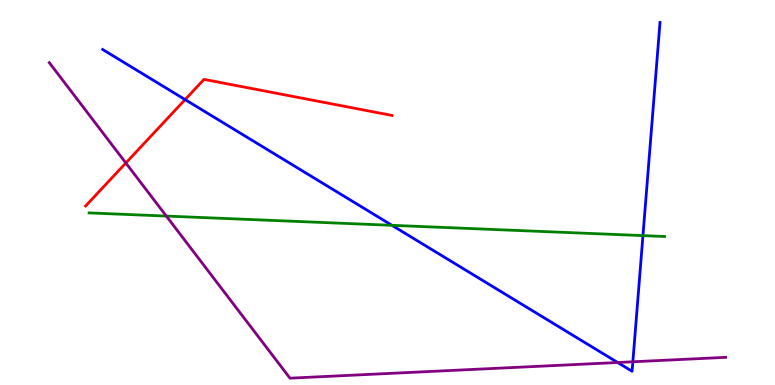[{'lines': ['blue', 'red'], 'intersections': [{'x': 2.39, 'y': 7.41}]}, {'lines': ['green', 'red'], 'intersections': []}, {'lines': ['purple', 'red'], 'intersections': [{'x': 1.62, 'y': 5.77}]}, {'lines': ['blue', 'green'], 'intersections': [{'x': 5.06, 'y': 4.15}, {'x': 8.3, 'y': 3.88}]}, {'lines': ['blue', 'purple'], 'intersections': [{'x': 7.97, 'y': 0.584}, {'x': 8.17, 'y': 0.603}]}, {'lines': ['green', 'purple'], 'intersections': [{'x': 2.15, 'y': 4.39}]}]